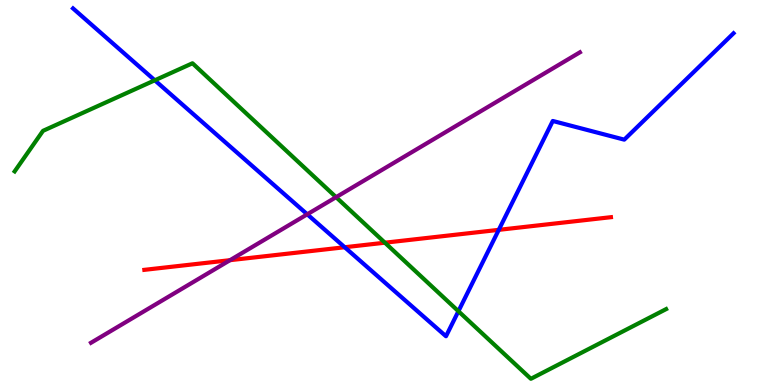[{'lines': ['blue', 'red'], 'intersections': [{'x': 4.45, 'y': 3.58}, {'x': 6.44, 'y': 4.03}]}, {'lines': ['green', 'red'], 'intersections': [{'x': 4.97, 'y': 3.7}]}, {'lines': ['purple', 'red'], 'intersections': [{'x': 2.97, 'y': 3.24}]}, {'lines': ['blue', 'green'], 'intersections': [{'x': 2.0, 'y': 7.91}, {'x': 5.91, 'y': 1.92}]}, {'lines': ['blue', 'purple'], 'intersections': [{'x': 3.96, 'y': 4.43}]}, {'lines': ['green', 'purple'], 'intersections': [{'x': 4.34, 'y': 4.88}]}]